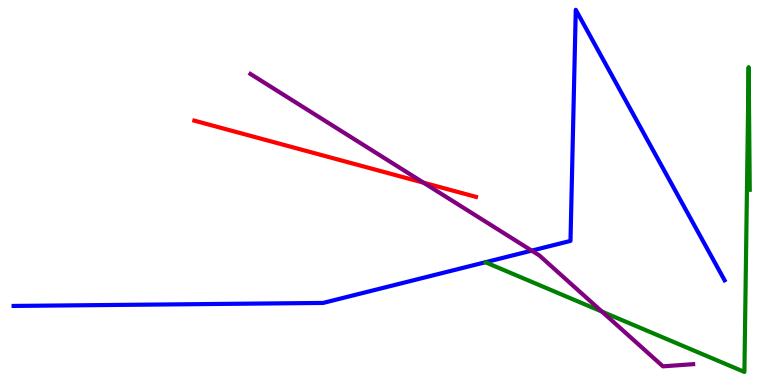[{'lines': ['blue', 'red'], 'intersections': []}, {'lines': ['green', 'red'], 'intersections': []}, {'lines': ['purple', 'red'], 'intersections': [{'x': 5.46, 'y': 5.26}]}, {'lines': ['blue', 'green'], 'intersections': []}, {'lines': ['blue', 'purple'], 'intersections': [{'x': 6.86, 'y': 3.49}]}, {'lines': ['green', 'purple'], 'intersections': [{'x': 7.77, 'y': 1.91}]}]